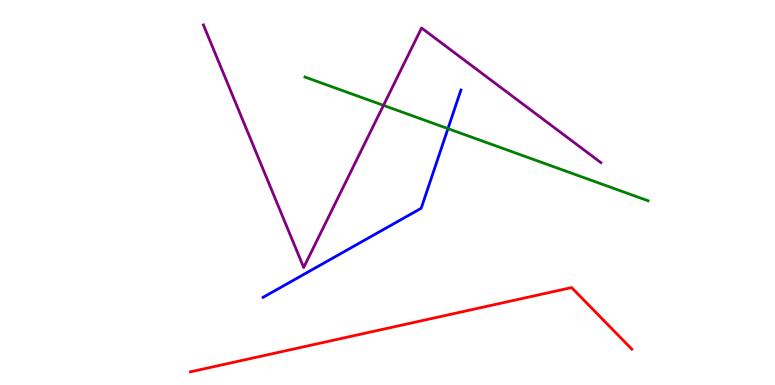[{'lines': ['blue', 'red'], 'intersections': []}, {'lines': ['green', 'red'], 'intersections': []}, {'lines': ['purple', 'red'], 'intersections': []}, {'lines': ['blue', 'green'], 'intersections': [{'x': 5.78, 'y': 6.66}]}, {'lines': ['blue', 'purple'], 'intersections': []}, {'lines': ['green', 'purple'], 'intersections': [{'x': 4.95, 'y': 7.26}]}]